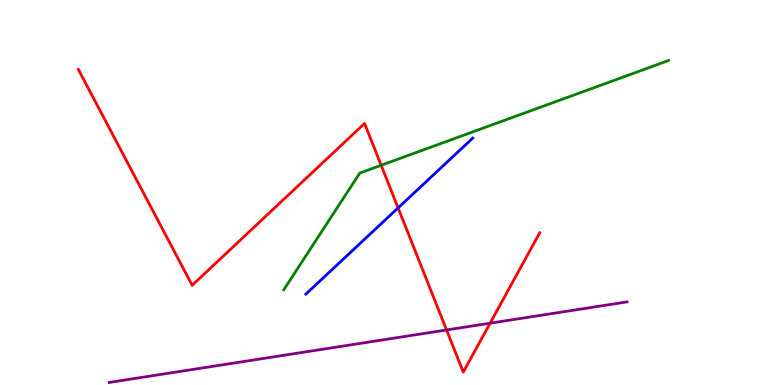[{'lines': ['blue', 'red'], 'intersections': [{'x': 5.14, 'y': 4.6}]}, {'lines': ['green', 'red'], 'intersections': [{'x': 4.92, 'y': 5.71}]}, {'lines': ['purple', 'red'], 'intersections': [{'x': 5.76, 'y': 1.43}, {'x': 6.32, 'y': 1.61}]}, {'lines': ['blue', 'green'], 'intersections': []}, {'lines': ['blue', 'purple'], 'intersections': []}, {'lines': ['green', 'purple'], 'intersections': []}]